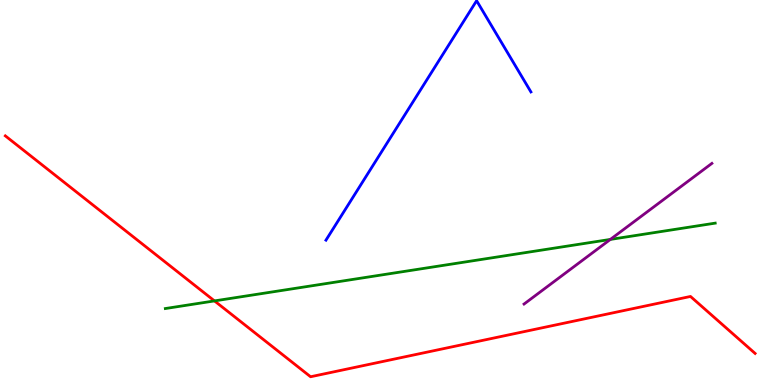[{'lines': ['blue', 'red'], 'intersections': []}, {'lines': ['green', 'red'], 'intersections': [{'x': 2.77, 'y': 2.18}]}, {'lines': ['purple', 'red'], 'intersections': []}, {'lines': ['blue', 'green'], 'intersections': []}, {'lines': ['blue', 'purple'], 'intersections': []}, {'lines': ['green', 'purple'], 'intersections': [{'x': 7.88, 'y': 3.78}]}]